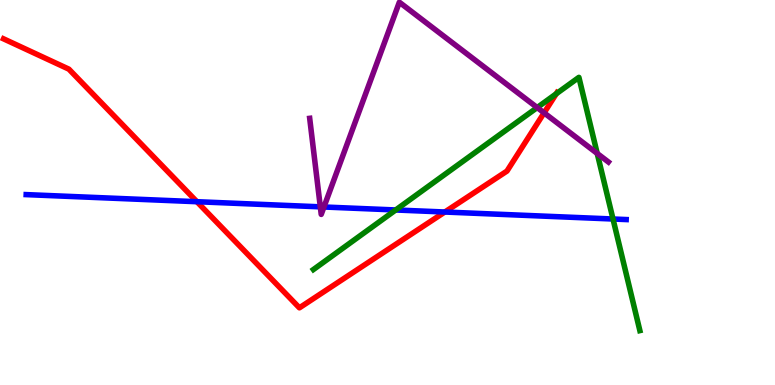[{'lines': ['blue', 'red'], 'intersections': [{'x': 2.54, 'y': 4.76}, {'x': 5.74, 'y': 4.49}]}, {'lines': ['green', 'red'], 'intersections': [{'x': 7.18, 'y': 7.56}]}, {'lines': ['purple', 'red'], 'intersections': [{'x': 7.02, 'y': 7.07}]}, {'lines': ['blue', 'green'], 'intersections': [{'x': 5.11, 'y': 4.55}, {'x': 7.91, 'y': 4.31}]}, {'lines': ['blue', 'purple'], 'intersections': [{'x': 4.13, 'y': 4.63}, {'x': 4.18, 'y': 4.62}]}, {'lines': ['green', 'purple'], 'intersections': [{'x': 6.93, 'y': 7.21}, {'x': 7.71, 'y': 6.01}]}]